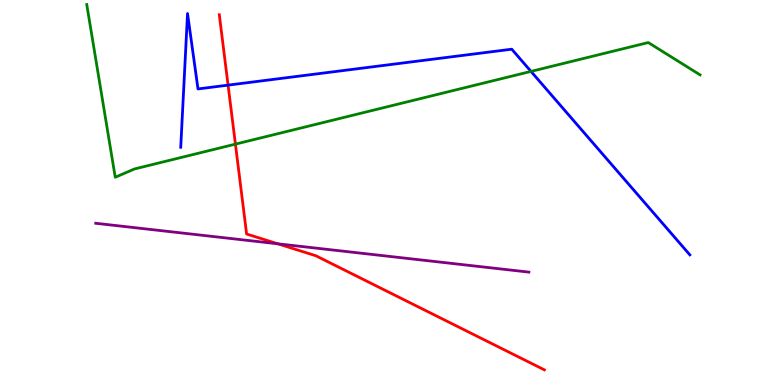[{'lines': ['blue', 'red'], 'intersections': [{'x': 2.94, 'y': 7.79}]}, {'lines': ['green', 'red'], 'intersections': [{'x': 3.04, 'y': 6.26}]}, {'lines': ['purple', 'red'], 'intersections': [{'x': 3.58, 'y': 3.67}]}, {'lines': ['blue', 'green'], 'intersections': [{'x': 6.85, 'y': 8.15}]}, {'lines': ['blue', 'purple'], 'intersections': []}, {'lines': ['green', 'purple'], 'intersections': []}]